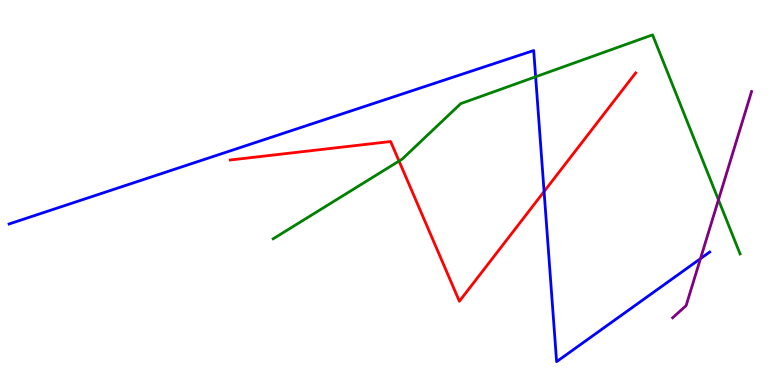[{'lines': ['blue', 'red'], 'intersections': [{'x': 7.02, 'y': 5.03}]}, {'lines': ['green', 'red'], 'intersections': [{'x': 5.15, 'y': 5.82}]}, {'lines': ['purple', 'red'], 'intersections': []}, {'lines': ['blue', 'green'], 'intersections': [{'x': 6.91, 'y': 8.01}]}, {'lines': ['blue', 'purple'], 'intersections': [{'x': 9.04, 'y': 3.28}]}, {'lines': ['green', 'purple'], 'intersections': [{'x': 9.27, 'y': 4.81}]}]